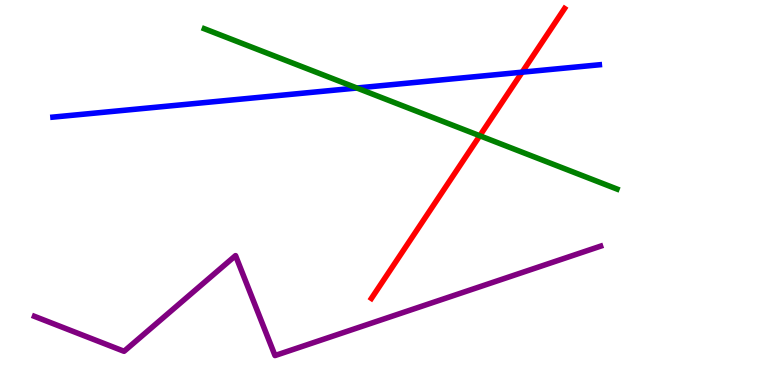[{'lines': ['blue', 'red'], 'intersections': [{'x': 6.74, 'y': 8.13}]}, {'lines': ['green', 'red'], 'intersections': [{'x': 6.19, 'y': 6.47}]}, {'lines': ['purple', 'red'], 'intersections': []}, {'lines': ['blue', 'green'], 'intersections': [{'x': 4.61, 'y': 7.71}]}, {'lines': ['blue', 'purple'], 'intersections': []}, {'lines': ['green', 'purple'], 'intersections': []}]